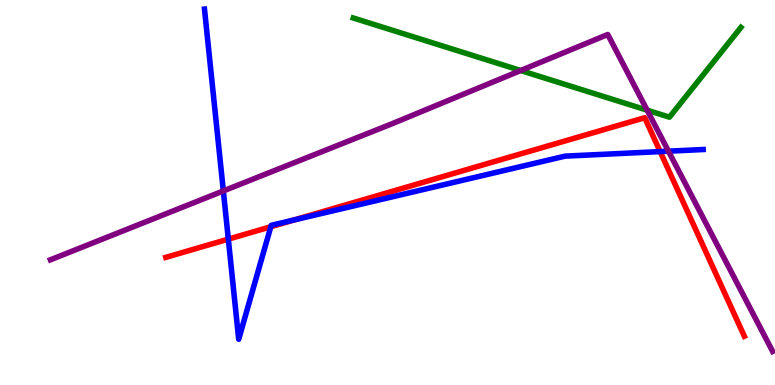[{'lines': ['blue', 'red'], 'intersections': [{'x': 2.95, 'y': 3.79}, {'x': 3.49, 'y': 4.11}, {'x': 3.8, 'y': 4.29}, {'x': 8.52, 'y': 6.06}]}, {'lines': ['green', 'red'], 'intersections': []}, {'lines': ['purple', 'red'], 'intersections': []}, {'lines': ['blue', 'green'], 'intersections': []}, {'lines': ['blue', 'purple'], 'intersections': [{'x': 2.88, 'y': 5.04}, {'x': 8.63, 'y': 6.07}]}, {'lines': ['green', 'purple'], 'intersections': [{'x': 6.72, 'y': 8.17}, {'x': 8.35, 'y': 7.14}]}]